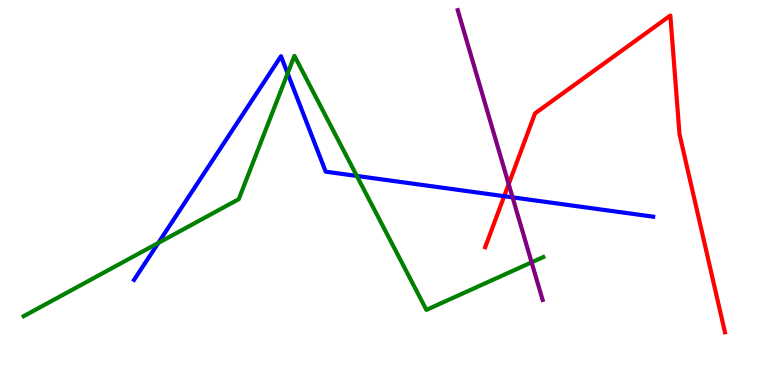[{'lines': ['blue', 'red'], 'intersections': [{'x': 6.51, 'y': 4.9}]}, {'lines': ['green', 'red'], 'intersections': []}, {'lines': ['purple', 'red'], 'intersections': [{'x': 6.56, 'y': 5.22}]}, {'lines': ['blue', 'green'], 'intersections': [{'x': 2.04, 'y': 3.69}, {'x': 3.71, 'y': 8.09}, {'x': 4.6, 'y': 5.43}]}, {'lines': ['blue', 'purple'], 'intersections': [{'x': 6.61, 'y': 4.87}]}, {'lines': ['green', 'purple'], 'intersections': [{'x': 6.86, 'y': 3.19}]}]